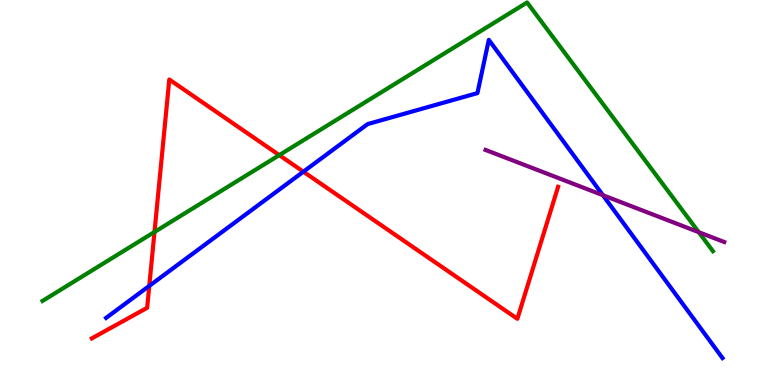[{'lines': ['blue', 'red'], 'intersections': [{'x': 1.93, 'y': 2.57}, {'x': 3.91, 'y': 5.54}]}, {'lines': ['green', 'red'], 'intersections': [{'x': 1.99, 'y': 3.97}, {'x': 3.6, 'y': 5.97}]}, {'lines': ['purple', 'red'], 'intersections': []}, {'lines': ['blue', 'green'], 'intersections': []}, {'lines': ['blue', 'purple'], 'intersections': [{'x': 7.78, 'y': 4.93}]}, {'lines': ['green', 'purple'], 'intersections': [{'x': 9.02, 'y': 3.97}]}]